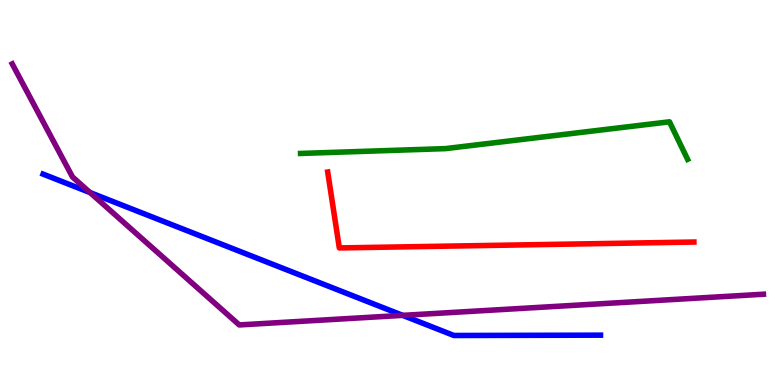[{'lines': ['blue', 'red'], 'intersections': []}, {'lines': ['green', 'red'], 'intersections': []}, {'lines': ['purple', 'red'], 'intersections': []}, {'lines': ['blue', 'green'], 'intersections': []}, {'lines': ['blue', 'purple'], 'intersections': [{'x': 1.16, 'y': 5.0}, {'x': 5.2, 'y': 1.81}]}, {'lines': ['green', 'purple'], 'intersections': []}]